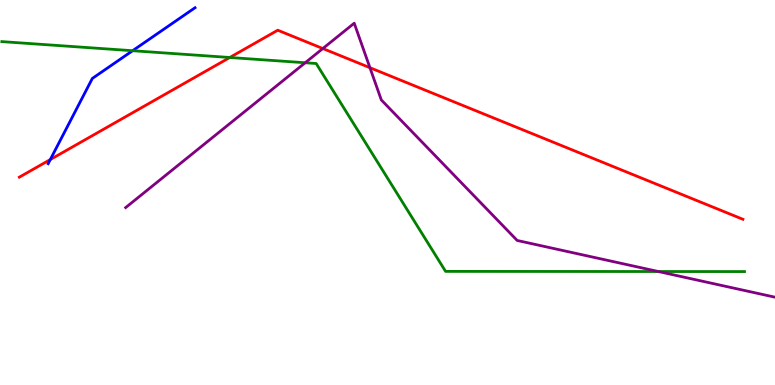[{'lines': ['blue', 'red'], 'intersections': [{'x': 0.649, 'y': 5.86}]}, {'lines': ['green', 'red'], 'intersections': [{'x': 2.96, 'y': 8.51}]}, {'lines': ['purple', 'red'], 'intersections': [{'x': 4.17, 'y': 8.74}, {'x': 4.77, 'y': 8.24}]}, {'lines': ['blue', 'green'], 'intersections': [{'x': 1.71, 'y': 8.68}]}, {'lines': ['blue', 'purple'], 'intersections': []}, {'lines': ['green', 'purple'], 'intersections': [{'x': 3.94, 'y': 8.37}, {'x': 8.49, 'y': 2.95}]}]